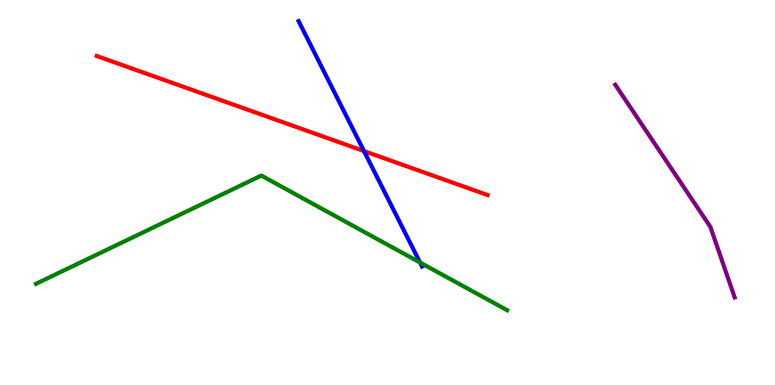[{'lines': ['blue', 'red'], 'intersections': [{'x': 4.7, 'y': 6.08}]}, {'lines': ['green', 'red'], 'intersections': []}, {'lines': ['purple', 'red'], 'intersections': []}, {'lines': ['blue', 'green'], 'intersections': [{'x': 5.42, 'y': 3.18}]}, {'lines': ['blue', 'purple'], 'intersections': []}, {'lines': ['green', 'purple'], 'intersections': []}]